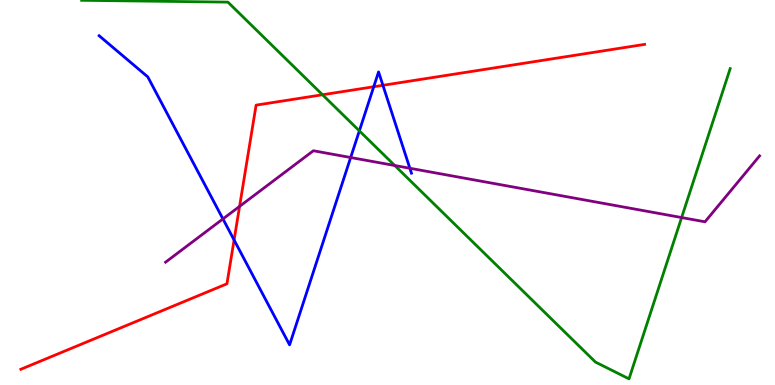[{'lines': ['blue', 'red'], 'intersections': [{'x': 3.02, 'y': 3.77}, {'x': 4.82, 'y': 7.75}, {'x': 4.94, 'y': 7.78}]}, {'lines': ['green', 'red'], 'intersections': [{'x': 4.16, 'y': 7.54}]}, {'lines': ['purple', 'red'], 'intersections': [{'x': 3.09, 'y': 4.64}]}, {'lines': ['blue', 'green'], 'intersections': [{'x': 4.64, 'y': 6.6}]}, {'lines': ['blue', 'purple'], 'intersections': [{'x': 2.88, 'y': 4.31}, {'x': 4.52, 'y': 5.91}, {'x': 5.29, 'y': 5.63}]}, {'lines': ['green', 'purple'], 'intersections': [{'x': 5.09, 'y': 5.7}, {'x': 8.8, 'y': 4.35}]}]